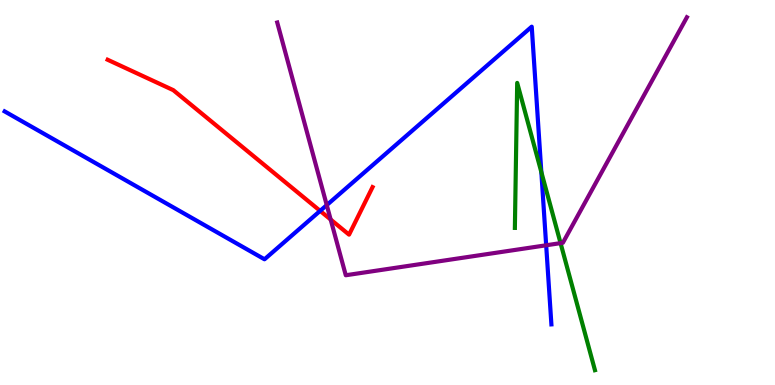[{'lines': ['blue', 'red'], 'intersections': [{'x': 4.13, 'y': 4.52}]}, {'lines': ['green', 'red'], 'intersections': []}, {'lines': ['purple', 'red'], 'intersections': [{'x': 4.27, 'y': 4.3}]}, {'lines': ['blue', 'green'], 'intersections': [{'x': 6.99, 'y': 5.53}]}, {'lines': ['blue', 'purple'], 'intersections': [{'x': 4.22, 'y': 4.67}, {'x': 7.05, 'y': 3.63}]}, {'lines': ['green', 'purple'], 'intersections': [{'x': 7.23, 'y': 3.69}]}]